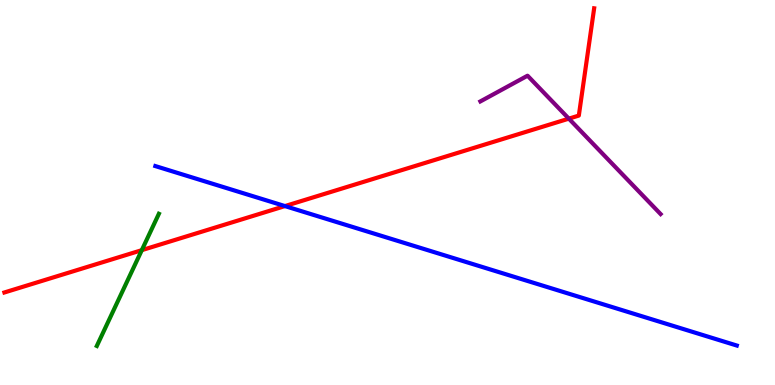[{'lines': ['blue', 'red'], 'intersections': [{'x': 3.68, 'y': 4.65}]}, {'lines': ['green', 'red'], 'intersections': [{'x': 1.83, 'y': 3.5}]}, {'lines': ['purple', 'red'], 'intersections': [{'x': 7.34, 'y': 6.92}]}, {'lines': ['blue', 'green'], 'intersections': []}, {'lines': ['blue', 'purple'], 'intersections': []}, {'lines': ['green', 'purple'], 'intersections': []}]